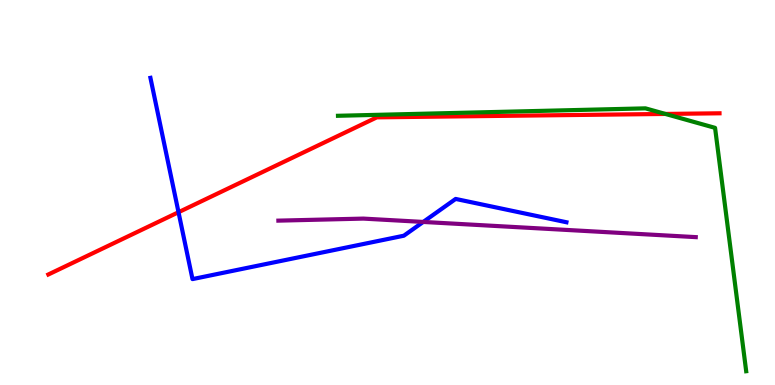[{'lines': ['blue', 'red'], 'intersections': [{'x': 2.3, 'y': 4.49}]}, {'lines': ['green', 'red'], 'intersections': [{'x': 8.59, 'y': 7.04}]}, {'lines': ['purple', 'red'], 'intersections': []}, {'lines': ['blue', 'green'], 'intersections': []}, {'lines': ['blue', 'purple'], 'intersections': [{'x': 5.46, 'y': 4.24}]}, {'lines': ['green', 'purple'], 'intersections': []}]